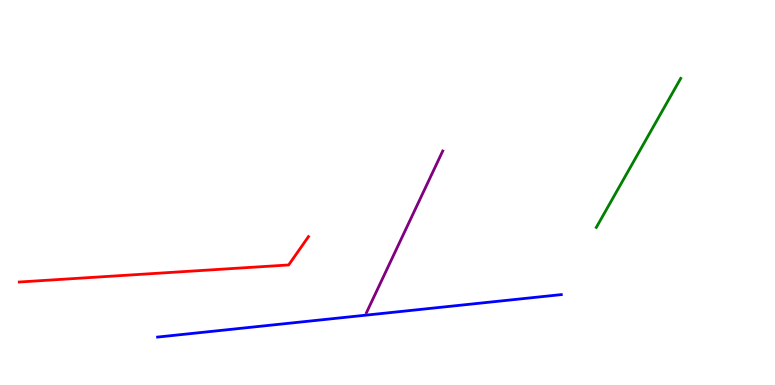[{'lines': ['blue', 'red'], 'intersections': []}, {'lines': ['green', 'red'], 'intersections': []}, {'lines': ['purple', 'red'], 'intersections': []}, {'lines': ['blue', 'green'], 'intersections': []}, {'lines': ['blue', 'purple'], 'intersections': []}, {'lines': ['green', 'purple'], 'intersections': []}]